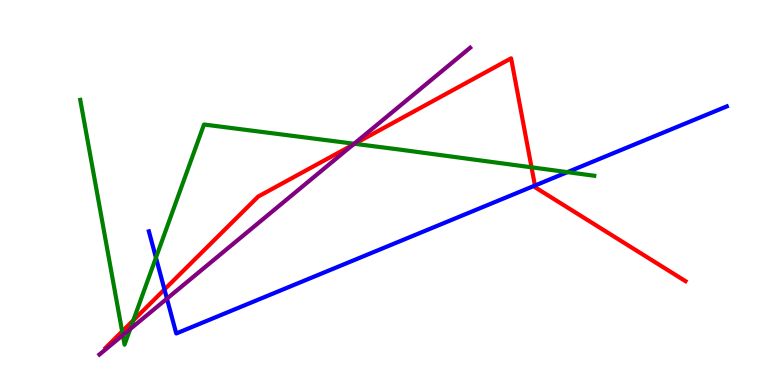[{'lines': ['blue', 'red'], 'intersections': [{'x': 2.12, 'y': 2.48}, {'x': 6.9, 'y': 5.18}]}, {'lines': ['green', 'red'], 'intersections': [{'x': 1.58, 'y': 1.39}, {'x': 1.72, 'y': 1.68}, {'x': 4.58, 'y': 6.26}, {'x': 6.86, 'y': 5.65}]}, {'lines': ['purple', 'red'], 'intersections': [{'x': 4.55, 'y': 6.24}]}, {'lines': ['blue', 'green'], 'intersections': [{'x': 2.01, 'y': 3.31}, {'x': 7.32, 'y': 5.53}]}, {'lines': ['blue', 'purple'], 'intersections': [{'x': 2.15, 'y': 2.24}]}, {'lines': ['green', 'purple'], 'intersections': [{'x': 1.58, 'y': 1.29}, {'x': 1.68, 'y': 1.45}, {'x': 4.57, 'y': 6.27}]}]